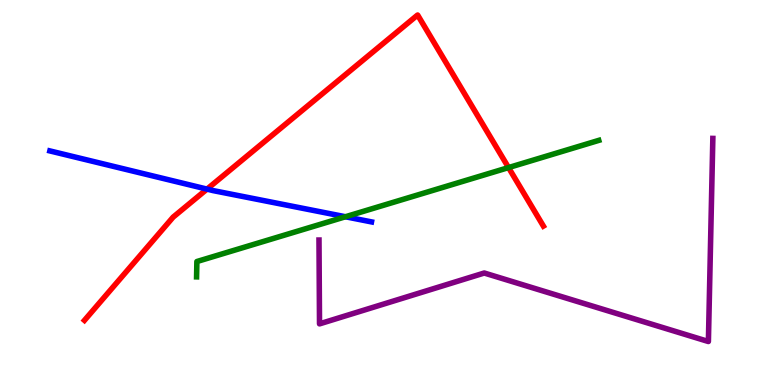[{'lines': ['blue', 'red'], 'intersections': [{'x': 2.67, 'y': 5.09}]}, {'lines': ['green', 'red'], 'intersections': [{'x': 6.56, 'y': 5.65}]}, {'lines': ['purple', 'red'], 'intersections': []}, {'lines': ['blue', 'green'], 'intersections': [{'x': 4.46, 'y': 4.37}]}, {'lines': ['blue', 'purple'], 'intersections': []}, {'lines': ['green', 'purple'], 'intersections': []}]